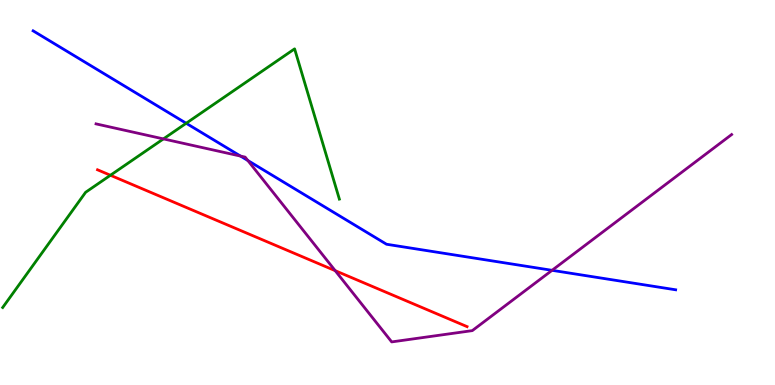[{'lines': ['blue', 'red'], 'intersections': []}, {'lines': ['green', 'red'], 'intersections': [{'x': 1.42, 'y': 5.45}]}, {'lines': ['purple', 'red'], 'intersections': [{'x': 4.33, 'y': 2.97}]}, {'lines': ['blue', 'green'], 'intersections': [{'x': 2.4, 'y': 6.8}]}, {'lines': ['blue', 'purple'], 'intersections': [{'x': 3.1, 'y': 5.95}, {'x': 3.2, 'y': 5.83}, {'x': 7.12, 'y': 2.98}]}, {'lines': ['green', 'purple'], 'intersections': [{'x': 2.11, 'y': 6.39}]}]